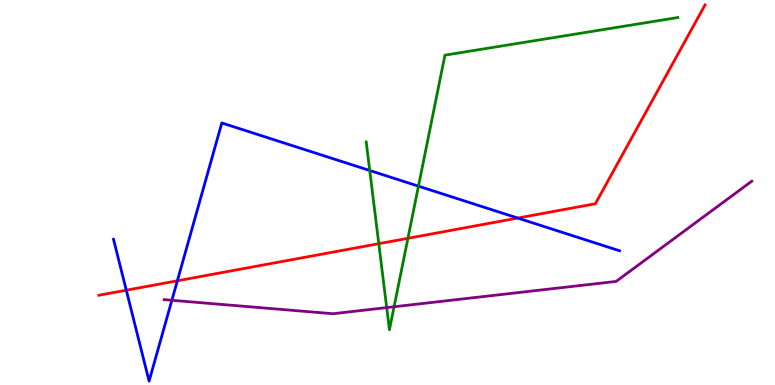[{'lines': ['blue', 'red'], 'intersections': [{'x': 1.63, 'y': 2.46}, {'x': 2.29, 'y': 2.71}, {'x': 6.68, 'y': 4.34}]}, {'lines': ['green', 'red'], 'intersections': [{'x': 4.89, 'y': 3.67}, {'x': 5.26, 'y': 3.81}]}, {'lines': ['purple', 'red'], 'intersections': []}, {'lines': ['blue', 'green'], 'intersections': [{'x': 4.77, 'y': 5.57}, {'x': 5.4, 'y': 5.16}]}, {'lines': ['blue', 'purple'], 'intersections': [{'x': 2.22, 'y': 2.2}]}, {'lines': ['green', 'purple'], 'intersections': [{'x': 4.99, 'y': 2.01}, {'x': 5.08, 'y': 2.03}]}]